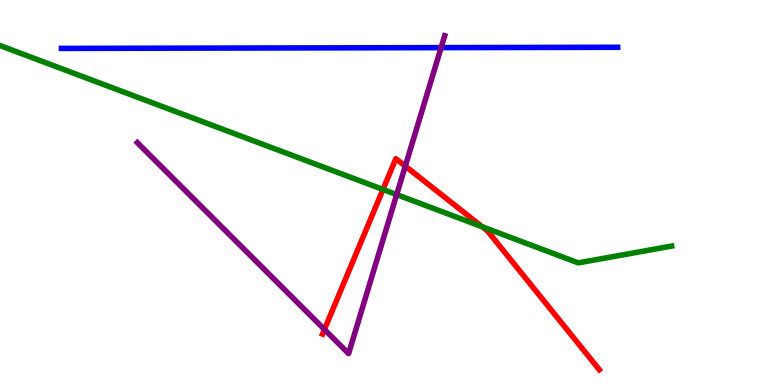[{'lines': ['blue', 'red'], 'intersections': []}, {'lines': ['green', 'red'], 'intersections': [{'x': 4.94, 'y': 5.08}, {'x': 6.22, 'y': 4.11}]}, {'lines': ['purple', 'red'], 'intersections': [{'x': 4.19, 'y': 1.44}, {'x': 5.23, 'y': 5.68}]}, {'lines': ['blue', 'green'], 'intersections': []}, {'lines': ['blue', 'purple'], 'intersections': [{'x': 5.69, 'y': 8.76}]}, {'lines': ['green', 'purple'], 'intersections': [{'x': 5.12, 'y': 4.95}]}]